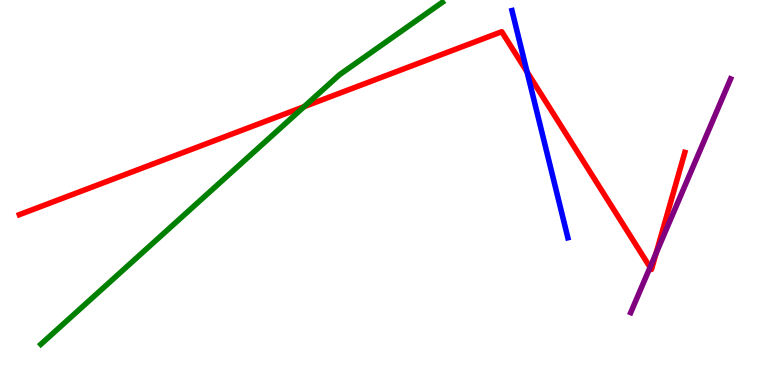[{'lines': ['blue', 'red'], 'intersections': [{'x': 6.8, 'y': 8.13}]}, {'lines': ['green', 'red'], 'intersections': [{'x': 3.92, 'y': 7.23}]}, {'lines': ['purple', 'red'], 'intersections': [{'x': 8.39, 'y': 3.06}, {'x': 8.47, 'y': 3.42}]}, {'lines': ['blue', 'green'], 'intersections': []}, {'lines': ['blue', 'purple'], 'intersections': []}, {'lines': ['green', 'purple'], 'intersections': []}]